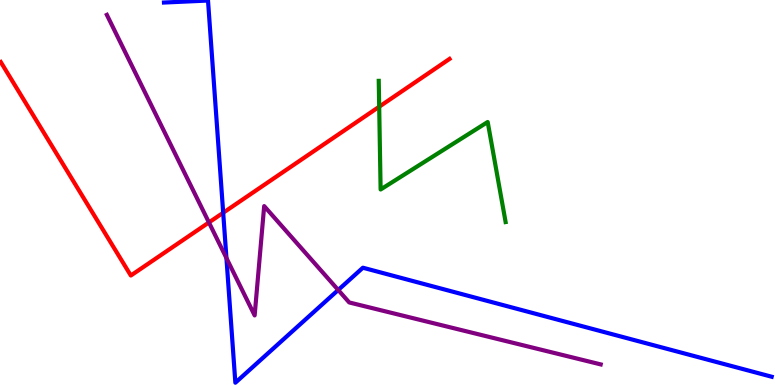[{'lines': ['blue', 'red'], 'intersections': [{'x': 2.88, 'y': 4.47}]}, {'lines': ['green', 'red'], 'intersections': [{'x': 4.89, 'y': 7.23}]}, {'lines': ['purple', 'red'], 'intersections': [{'x': 2.7, 'y': 4.22}]}, {'lines': ['blue', 'green'], 'intersections': []}, {'lines': ['blue', 'purple'], 'intersections': [{'x': 2.92, 'y': 3.3}, {'x': 4.36, 'y': 2.47}]}, {'lines': ['green', 'purple'], 'intersections': []}]